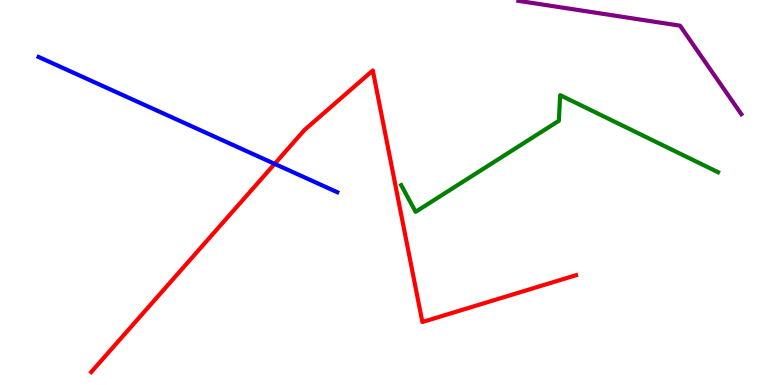[{'lines': ['blue', 'red'], 'intersections': [{'x': 3.54, 'y': 5.74}]}, {'lines': ['green', 'red'], 'intersections': []}, {'lines': ['purple', 'red'], 'intersections': []}, {'lines': ['blue', 'green'], 'intersections': []}, {'lines': ['blue', 'purple'], 'intersections': []}, {'lines': ['green', 'purple'], 'intersections': []}]